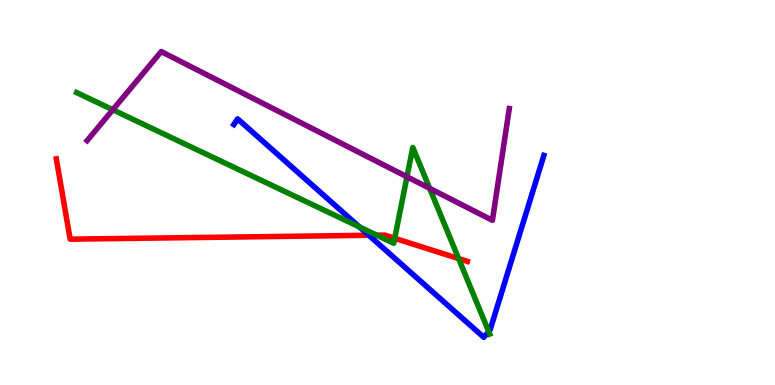[{'lines': ['blue', 'red'], 'intersections': [{'x': 4.76, 'y': 3.89}]}, {'lines': ['green', 'red'], 'intersections': [{'x': 4.86, 'y': 3.89}, {'x': 5.09, 'y': 3.81}, {'x': 5.92, 'y': 3.28}]}, {'lines': ['purple', 'red'], 'intersections': []}, {'lines': ['blue', 'green'], 'intersections': [{'x': 4.64, 'y': 4.1}, {'x': 6.31, 'y': 1.39}]}, {'lines': ['blue', 'purple'], 'intersections': []}, {'lines': ['green', 'purple'], 'intersections': [{'x': 1.46, 'y': 7.15}, {'x': 5.25, 'y': 5.41}, {'x': 5.54, 'y': 5.11}]}]